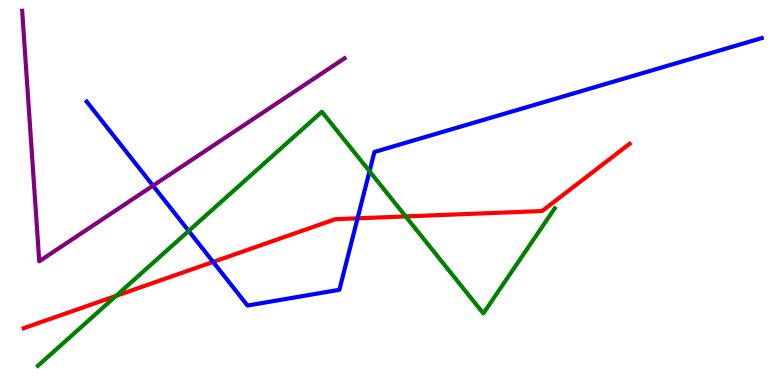[{'lines': ['blue', 'red'], 'intersections': [{'x': 2.75, 'y': 3.2}, {'x': 4.61, 'y': 4.33}]}, {'lines': ['green', 'red'], 'intersections': [{'x': 1.5, 'y': 2.31}, {'x': 5.23, 'y': 4.38}]}, {'lines': ['purple', 'red'], 'intersections': []}, {'lines': ['blue', 'green'], 'intersections': [{'x': 2.43, 'y': 4.0}, {'x': 4.77, 'y': 5.55}]}, {'lines': ['blue', 'purple'], 'intersections': [{'x': 1.97, 'y': 5.18}]}, {'lines': ['green', 'purple'], 'intersections': []}]